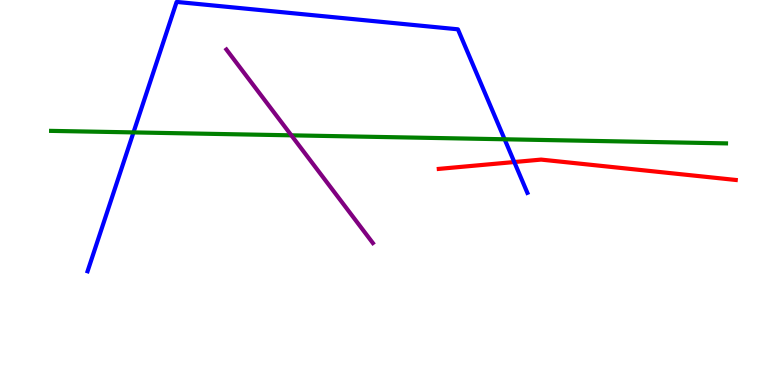[{'lines': ['blue', 'red'], 'intersections': [{'x': 6.64, 'y': 5.79}]}, {'lines': ['green', 'red'], 'intersections': []}, {'lines': ['purple', 'red'], 'intersections': []}, {'lines': ['blue', 'green'], 'intersections': [{'x': 1.72, 'y': 6.56}, {'x': 6.51, 'y': 6.38}]}, {'lines': ['blue', 'purple'], 'intersections': []}, {'lines': ['green', 'purple'], 'intersections': [{'x': 3.76, 'y': 6.49}]}]